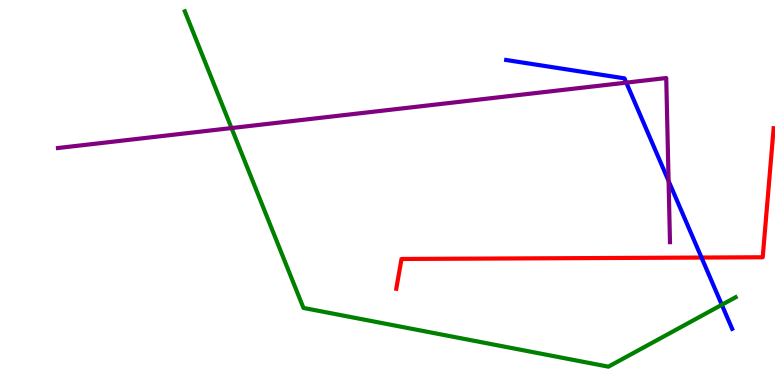[{'lines': ['blue', 'red'], 'intersections': [{'x': 9.05, 'y': 3.31}]}, {'lines': ['green', 'red'], 'intersections': []}, {'lines': ['purple', 'red'], 'intersections': []}, {'lines': ['blue', 'green'], 'intersections': [{'x': 9.31, 'y': 2.08}]}, {'lines': ['blue', 'purple'], 'intersections': [{'x': 8.08, 'y': 7.85}, {'x': 8.63, 'y': 5.3}]}, {'lines': ['green', 'purple'], 'intersections': [{'x': 2.99, 'y': 6.67}]}]